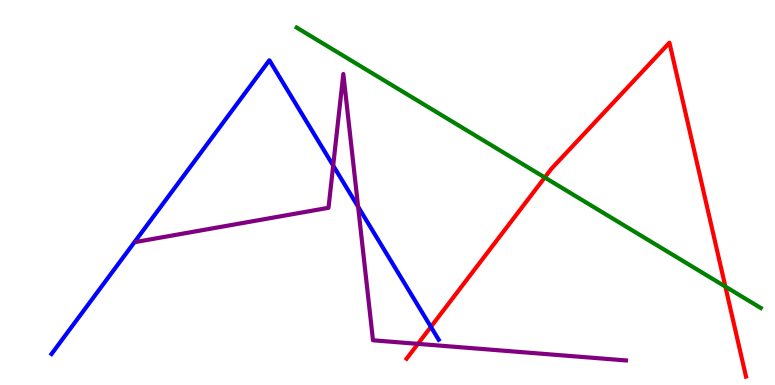[{'lines': ['blue', 'red'], 'intersections': [{'x': 5.56, 'y': 1.51}]}, {'lines': ['green', 'red'], 'intersections': [{'x': 7.03, 'y': 5.39}, {'x': 9.36, 'y': 2.56}]}, {'lines': ['purple', 'red'], 'intersections': [{'x': 5.39, 'y': 1.07}]}, {'lines': ['blue', 'green'], 'intersections': []}, {'lines': ['blue', 'purple'], 'intersections': [{'x': 4.3, 'y': 5.7}, {'x': 4.62, 'y': 4.63}]}, {'lines': ['green', 'purple'], 'intersections': []}]